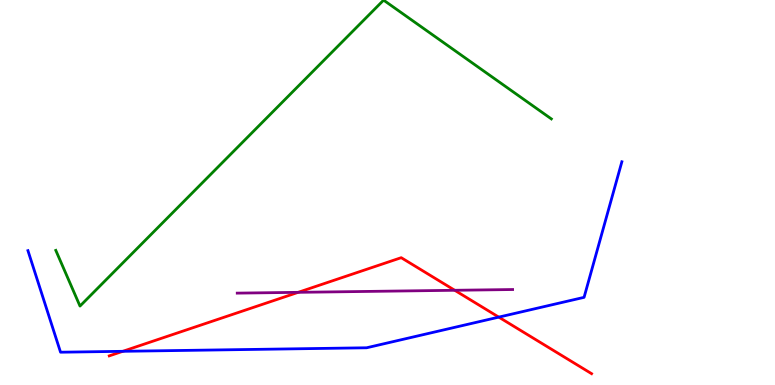[{'lines': ['blue', 'red'], 'intersections': [{'x': 1.58, 'y': 0.875}, {'x': 6.44, 'y': 1.76}]}, {'lines': ['green', 'red'], 'intersections': []}, {'lines': ['purple', 'red'], 'intersections': [{'x': 3.85, 'y': 2.41}, {'x': 5.87, 'y': 2.46}]}, {'lines': ['blue', 'green'], 'intersections': []}, {'lines': ['blue', 'purple'], 'intersections': []}, {'lines': ['green', 'purple'], 'intersections': []}]